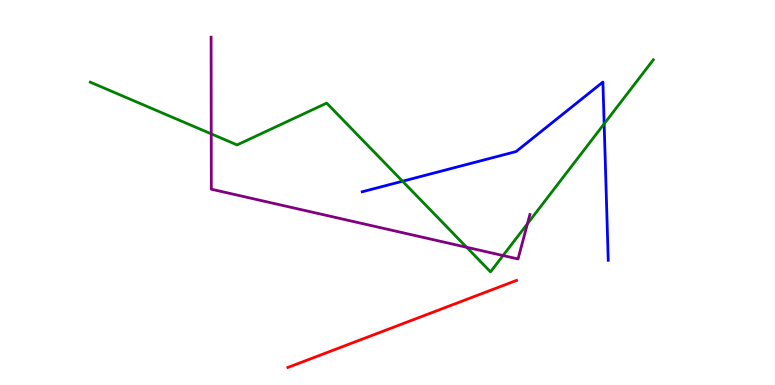[{'lines': ['blue', 'red'], 'intersections': []}, {'lines': ['green', 'red'], 'intersections': []}, {'lines': ['purple', 'red'], 'intersections': []}, {'lines': ['blue', 'green'], 'intersections': [{'x': 5.19, 'y': 5.29}, {'x': 7.8, 'y': 6.78}]}, {'lines': ['blue', 'purple'], 'intersections': []}, {'lines': ['green', 'purple'], 'intersections': [{'x': 2.73, 'y': 6.52}, {'x': 6.02, 'y': 3.58}, {'x': 6.49, 'y': 3.36}, {'x': 6.81, 'y': 4.19}]}]